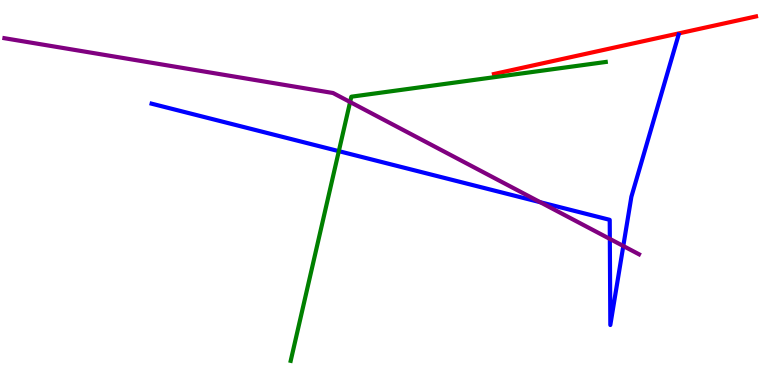[{'lines': ['blue', 'red'], 'intersections': []}, {'lines': ['green', 'red'], 'intersections': []}, {'lines': ['purple', 'red'], 'intersections': []}, {'lines': ['blue', 'green'], 'intersections': [{'x': 4.37, 'y': 6.07}]}, {'lines': ['blue', 'purple'], 'intersections': [{'x': 6.97, 'y': 4.75}, {'x': 7.87, 'y': 3.79}, {'x': 8.04, 'y': 3.61}]}, {'lines': ['green', 'purple'], 'intersections': [{'x': 4.52, 'y': 7.35}]}]